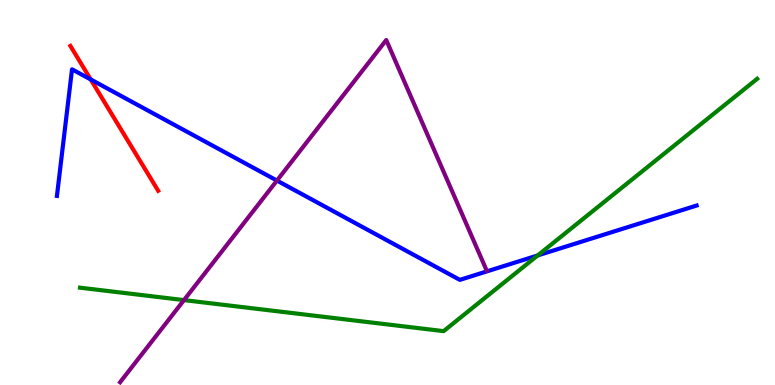[{'lines': ['blue', 'red'], 'intersections': [{'x': 1.17, 'y': 7.94}]}, {'lines': ['green', 'red'], 'intersections': []}, {'lines': ['purple', 'red'], 'intersections': []}, {'lines': ['blue', 'green'], 'intersections': [{'x': 6.94, 'y': 3.37}]}, {'lines': ['blue', 'purple'], 'intersections': [{'x': 3.57, 'y': 5.31}]}, {'lines': ['green', 'purple'], 'intersections': [{'x': 2.37, 'y': 2.21}]}]